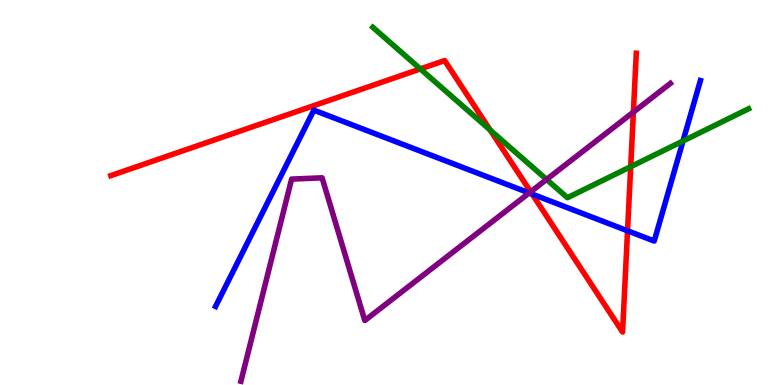[{'lines': ['blue', 'red'], 'intersections': [{'x': 6.87, 'y': 4.96}, {'x': 8.1, 'y': 4.01}]}, {'lines': ['green', 'red'], 'intersections': [{'x': 5.42, 'y': 8.21}, {'x': 6.33, 'y': 6.62}, {'x': 8.14, 'y': 5.67}]}, {'lines': ['purple', 'red'], 'intersections': [{'x': 6.85, 'y': 5.02}, {'x': 8.17, 'y': 7.09}]}, {'lines': ['blue', 'green'], 'intersections': [{'x': 8.81, 'y': 6.34}]}, {'lines': ['blue', 'purple'], 'intersections': [{'x': 6.83, 'y': 4.99}]}, {'lines': ['green', 'purple'], 'intersections': [{'x': 7.05, 'y': 5.34}]}]